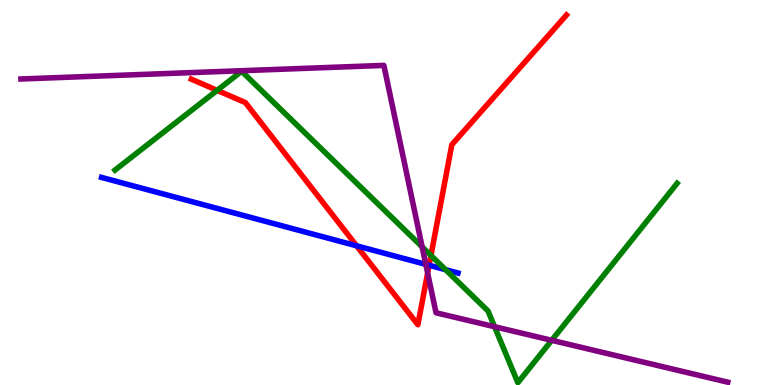[{'lines': ['blue', 'red'], 'intersections': [{'x': 4.6, 'y': 3.62}, {'x': 5.54, 'y': 3.11}]}, {'lines': ['green', 'red'], 'intersections': [{'x': 2.8, 'y': 7.65}, {'x': 5.56, 'y': 3.36}]}, {'lines': ['purple', 'red'], 'intersections': [{'x': 5.52, 'y': 2.91}]}, {'lines': ['blue', 'green'], 'intersections': [{'x': 5.75, 'y': 3.0}]}, {'lines': ['blue', 'purple'], 'intersections': [{'x': 5.49, 'y': 3.13}]}, {'lines': ['green', 'purple'], 'intersections': [{'x': 5.45, 'y': 3.59}, {'x': 6.38, 'y': 1.51}, {'x': 7.12, 'y': 1.16}]}]